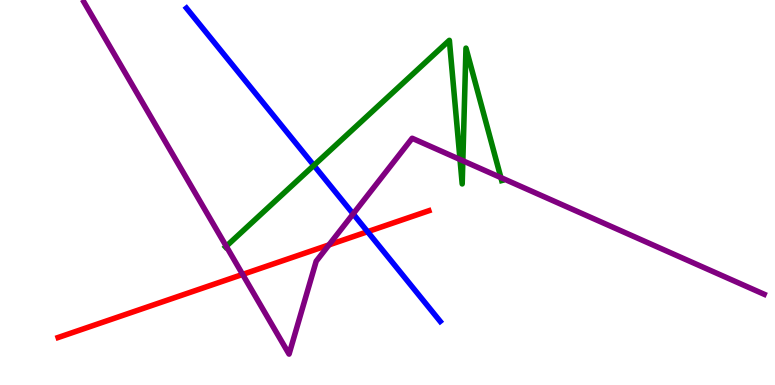[{'lines': ['blue', 'red'], 'intersections': [{'x': 4.74, 'y': 3.98}]}, {'lines': ['green', 'red'], 'intersections': []}, {'lines': ['purple', 'red'], 'intersections': [{'x': 3.13, 'y': 2.87}, {'x': 4.24, 'y': 3.64}]}, {'lines': ['blue', 'green'], 'intersections': [{'x': 4.05, 'y': 5.7}]}, {'lines': ['blue', 'purple'], 'intersections': [{'x': 4.56, 'y': 4.44}]}, {'lines': ['green', 'purple'], 'intersections': [{'x': 2.92, 'y': 3.6}, {'x': 5.94, 'y': 5.86}, {'x': 5.97, 'y': 5.83}, {'x': 6.46, 'y': 5.39}]}]